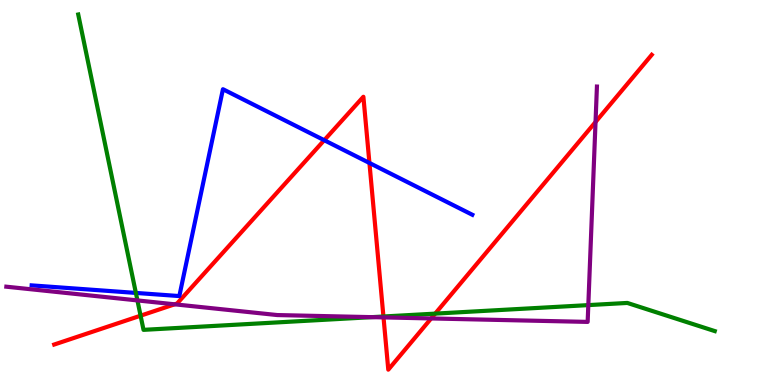[{'lines': ['blue', 'red'], 'intersections': [{'x': 4.18, 'y': 6.36}, {'x': 4.77, 'y': 5.77}]}, {'lines': ['green', 'red'], 'intersections': [{'x': 1.81, 'y': 1.8}, {'x': 4.95, 'y': 1.78}, {'x': 5.62, 'y': 1.85}]}, {'lines': ['purple', 'red'], 'intersections': [{'x': 2.25, 'y': 2.1}, {'x': 4.95, 'y': 1.76}, {'x': 5.56, 'y': 1.73}, {'x': 7.68, 'y': 6.83}]}, {'lines': ['blue', 'green'], 'intersections': [{'x': 1.75, 'y': 2.39}]}, {'lines': ['blue', 'purple'], 'intersections': []}, {'lines': ['green', 'purple'], 'intersections': [{'x': 1.77, 'y': 2.2}, {'x': 4.8, 'y': 1.76}, {'x': 7.59, 'y': 2.08}]}]